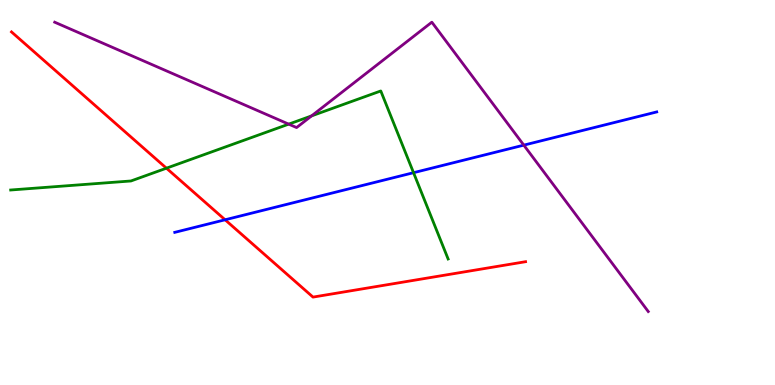[{'lines': ['blue', 'red'], 'intersections': [{'x': 2.9, 'y': 4.29}]}, {'lines': ['green', 'red'], 'intersections': [{'x': 2.15, 'y': 5.63}]}, {'lines': ['purple', 'red'], 'intersections': []}, {'lines': ['blue', 'green'], 'intersections': [{'x': 5.34, 'y': 5.51}]}, {'lines': ['blue', 'purple'], 'intersections': [{'x': 6.76, 'y': 6.23}]}, {'lines': ['green', 'purple'], 'intersections': [{'x': 3.73, 'y': 6.78}, {'x': 4.02, 'y': 6.99}]}]